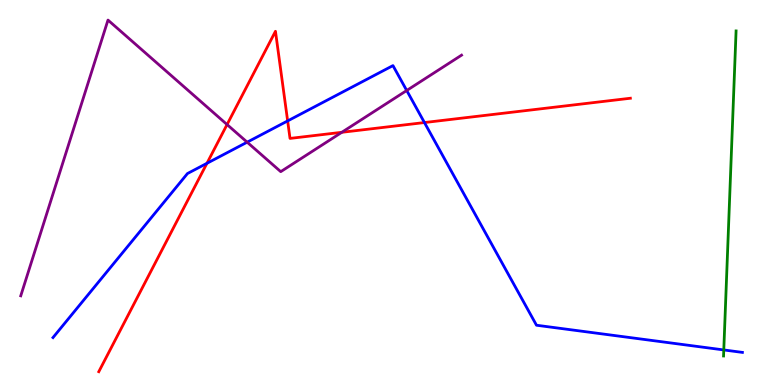[{'lines': ['blue', 'red'], 'intersections': [{'x': 2.67, 'y': 5.76}, {'x': 3.71, 'y': 6.86}, {'x': 5.48, 'y': 6.82}]}, {'lines': ['green', 'red'], 'intersections': []}, {'lines': ['purple', 'red'], 'intersections': [{'x': 2.93, 'y': 6.76}, {'x': 4.41, 'y': 6.56}]}, {'lines': ['blue', 'green'], 'intersections': [{'x': 9.34, 'y': 0.911}]}, {'lines': ['blue', 'purple'], 'intersections': [{'x': 3.19, 'y': 6.31}, {'x': 5.25, 'y': 7.65}]}, {'lines': ['green', 'purple'], 'intersections': []}]